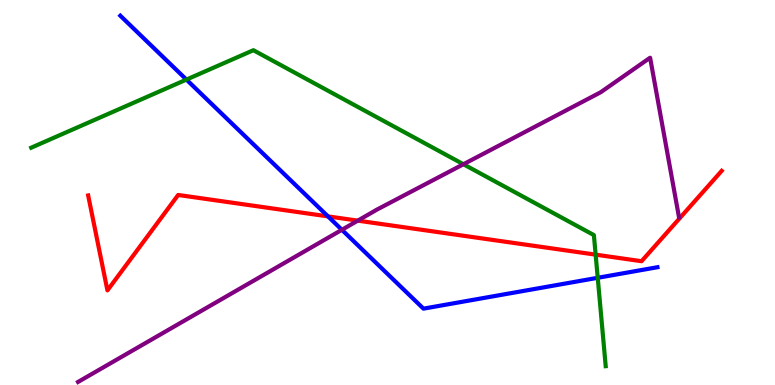[{'lines': ['blue', 'red'], 'intersections': [{'x': 4.23, 'y': 4.38}]}, {'lines': ['green', 'red'], 'intersections': [{'x': 7.69, 'y': 3.39}]}, {'lines': ['purple', 'red'], 'intersections': [{'x': 4.62, 'y': 4.27}]}, {'lines': ['blue', 'green'], 'intersections': [{'x': 2.41, 'y': 7.93}, {'x': 7.71, 'y': 2.78}]}, {'lines': ['blue', 'purple'], 'intersections': [{'x': 4.41, 'y': 4.03}]}, {'lines': ['green', 'purple'], 'intersections': [{'x': 5.98, 'y': 5.73}]}]